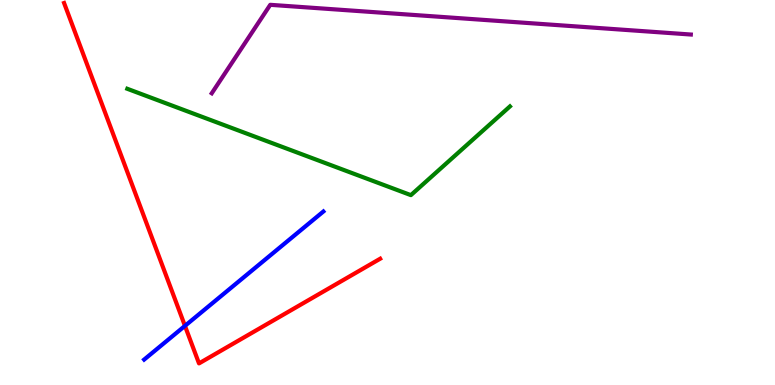[{'lines': ['blue', 'red'], 'intersections': [{'x': 2.39, 'y': 1.54}]}, {'lines': ['green', 'red'], 'intersections': []}, {'lines': ['purple', 'red'], 'intersections': []}, {'lines': ['blue', 'green'], 'intersections': []}, {'lines': ['blue', 'purple'], 'intersections': []}, {'lines': ['green', 'purple'], 'intersections': []}]